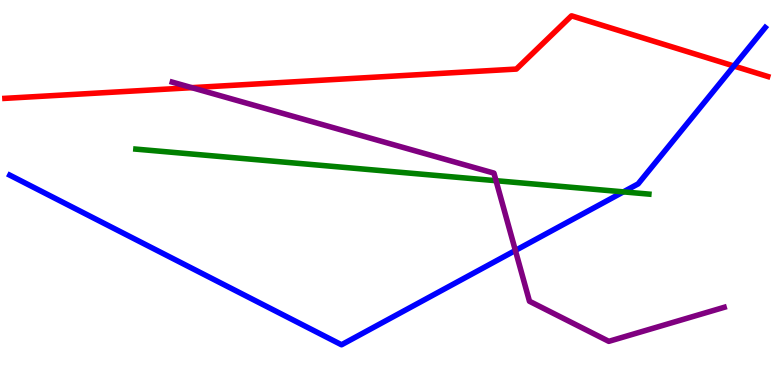[{'lines': ['blue', 'red'], 'intersections': [{'x': 9.47, 'y': 8.29}]}, {'lines': ['green', 'red'], 'intersections': []}, {'lines': ['purple', 'red'], 'intersections': [{'x': 2.47, 'y': 7.72}]}, {'lines': ['blue', 'green'], 'intersections': [{'x': 8.04, 'y': 5.02}]}, {'lines': ['blue', 'purple'], 'intersections': [{'x': 6.65, 'y': 3.49}]}, {'lines': ['green', 'purple'], 'intersections': [{'x': 6.4, 'y': 5.31}]}]